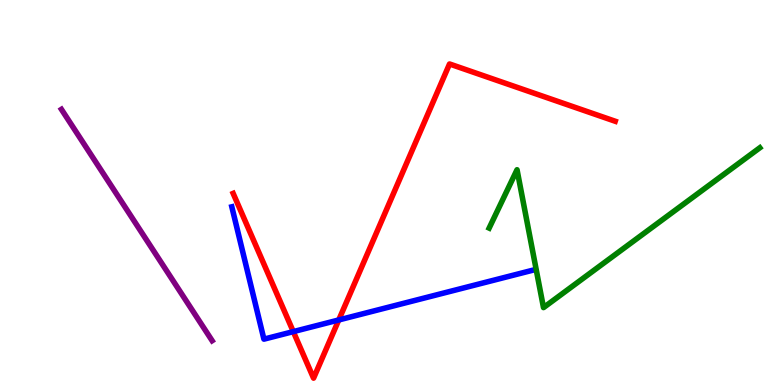[{'lines': ['blue', 'red'], 'intersections': [{'x': 3.78, 'y': 1.39}, {'x': 4.37, 'y': 1.69}]}, {'lines': ['green', 'red'], 'intersections': []}, {'lines': ['purple', 'red'], 'intersections': []}, {'lines': ['blue', 'green'], 'intersections': []}, {'lines': ['blue', 'purple'], 'intersections': []}, {'lines': ['green', 'purple'], 'intersections': []}]